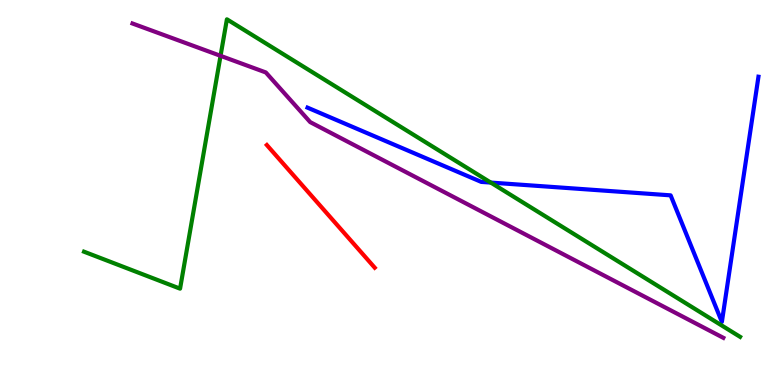[{'lines': ['blue', 'red'], 'intersections': []}, {'lines': ['green', 'red'], 'intersections': []}, {'lines': ['purple', 'red'], 'intersections': []}, {'lines': ['blue', 'green'], 'intersections': [{'x': 6.33, 'y': 5.26}]}, {'lines': ['blue', 'purple'], 'intersections': []}, {'lines': ['green', 'purple'], 'intersections': [{'x': 2.85, 'y': 8.55}]}]